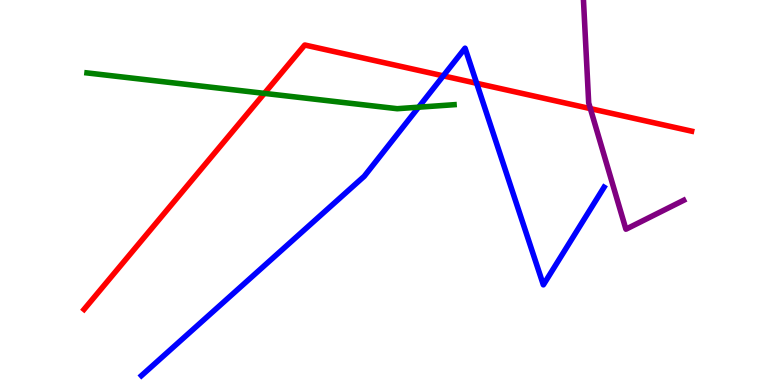[{'lines': ['blue', 'red'], 'intersections': [{'x': 5.72, 'y': 8.03}, {'x': 6.15, 'y': 7.84}]}, {'lines': ['green', 'red'], 'intersections': [{'x': 3.41, 'y': 7.57}]}, {'lines': ['purple', 'red'], 'intersections': [{'x': 7.62, 'y': 7.18}]}, {'lines': ['blue', 'green'], 'intersections': [{'x': 5.4, 'y': 7.22}]}, {'lines': ['blue', 'purple'], 'intersections': []}, {'lines': ['green', 'purple'], 'intersections': []}]